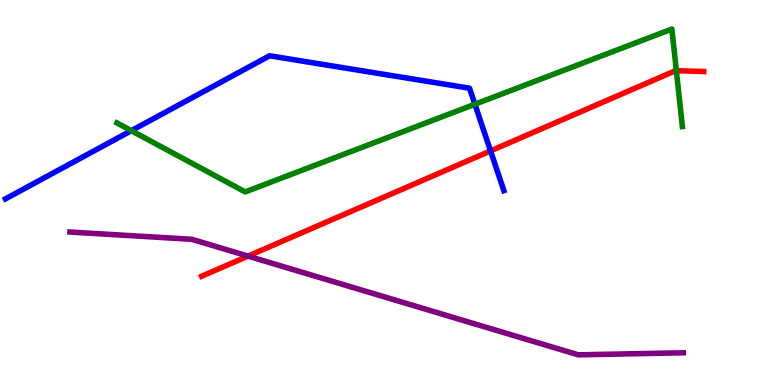[{'lines': ['blue', 'red'], 'intersections': [{'x': 6.33, 'y': 6.08}]}, {'lines': ['green', 'red'], 'intersections': [{'x': 8.73, 'y': 8.16}]}, {'lines': ['purple', 'red'], 'intersections': [{'x': 3.2, 'y': 3.35}]}, {'lines': ['blue', 'green'], 'intersections': [{'x': 1.69, 'y': 6.61}, {'x': 6.13, 'y': 7.29}]}, {'lines': ['blue', 'purple'], 'intersections': []}, {'lines': ['green', 'purple'], 'intersections': []}]